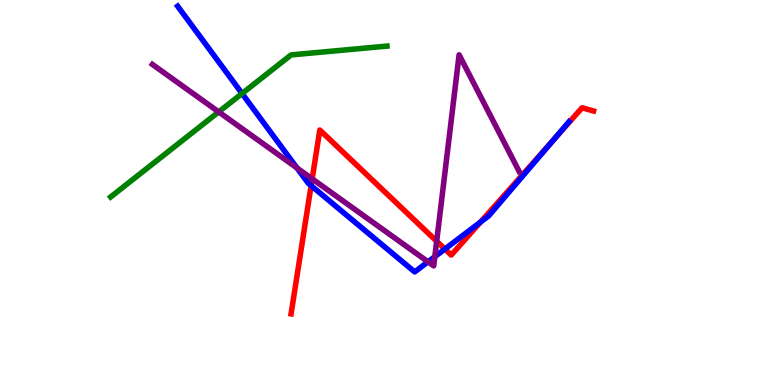[{'lines': ['blue', 'red'], 'intersections': [{'x': 4.01, 'y': 5.18}, {'x': 5.74, 'y': 3.53}, {'x': 6.2, 'y': 4.23}, {'x': 7.14, 'y': 6.35}]}, {'lines': ['green', 'red'], 'intersections': []}, {'lines': ['purple', 'red'], 'intersections': [{'x': 4.03, 'y': 5.35}, {'x': 5.63, 'y': 3.73}]}, {'lines': ['blue', 'green'], 'intersections': [{'x': 3.12, 'y': 7.57}]}, {'lines': ['blue', 'purple'], 'intersections': [{'x': 3.83, 'y': 5.64}, {'x': 5.52, 'y': 3.2}, {'x': 5.61, 'y': 3.33}]}, {'lines': ['green', 'purple'], 'intersections': [{'x': 2.82, 'y': 7.09}]}]